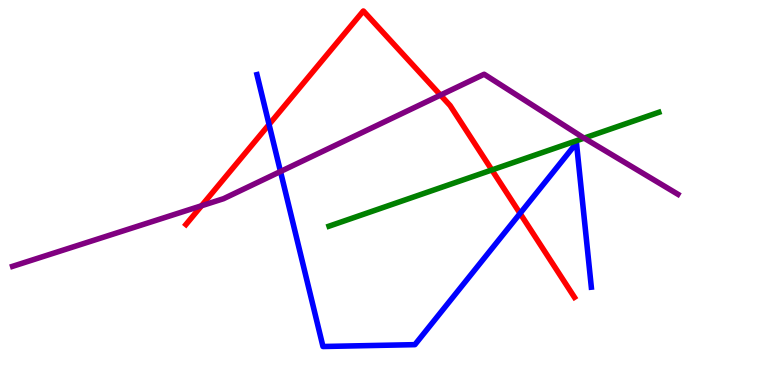[{'lines': ['blue', 'red'], 'intersections': [{'x': 3.47, 'y': 6.77}, {'x': 6.71, 'y': 4.46}]}, {'lines': ['green', 'red'], 'intersections': [{'x': 6.35, 'y': 5.59}]}, {'lines': ['purple', 'red'], 'intersections': [{'x': 2.6, 'y': 4.66}, {'x': 5.68, 'y': 7.53}]}, {'lines': ['blue', 'green'], 'intersections': []}, {'lines': ['blue', 'purple'], 'intersections': [{'x': 3.62, 'y': 5.55}]}, {'lines': ['green', 'purple'], 'intersections': [{'x': 7.54, 'y': 6.41}]}]